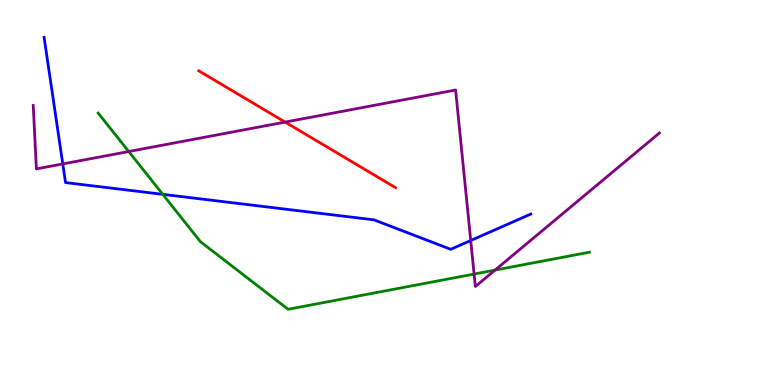[{'lines': ['blue', 'red'], 'intersections': []}, {'lines': ['green', 'red'], 'intersections': []}, {'lines': ['purple', 'red'], 'intersections': [{'x': 3.68, 'y': 6.83}]}, {'lines': ['blue', 'green'], 'intersections': [{'x': 2.1, 'y': 4.95}]}, {'lines': ['blue', 'purple'], 'intersections': [{'x': 0.81, 'y': 5.74}, {'x': 6.07, 'y': 3.75}]}, {'lines': ['green', 'purple'], 'intersections': [{'x': 1.66, 'y': 6.06}, {'x': 6.12, 'y': 2.88}, {'x': 6.39, 'y': 2.98}]}]